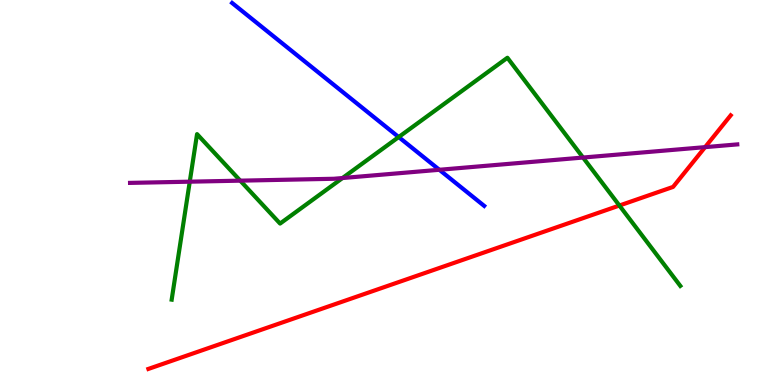[{'lines': ['blue', 'red'], 'intersections': []}, {'lines': ['green', 'red'], 'intersections': [{'x': 7.99, 'y': 4.66}]}, {'lines': ['purple', 'red'], 'intersections': [{'x': 9.1, 'y': 6.18}]}, {'lines': ['blue', 'green'], 'intersections': [{'x': 5.14, 'y': 6.44}]}, {'lines': ['blue', 'purple'], 'intersections': [{'x': 5.67, 'y': 5.59}]}, {'lines': ['green', 'purple'], 'intersections': [{'x': 2.45, 'y': 5.28}, {'x': 3.1, 'y': 5.31}, {'x': 4.42, 'y': 5.38}, {'x': 7.52, 'y': 5.91}]}]